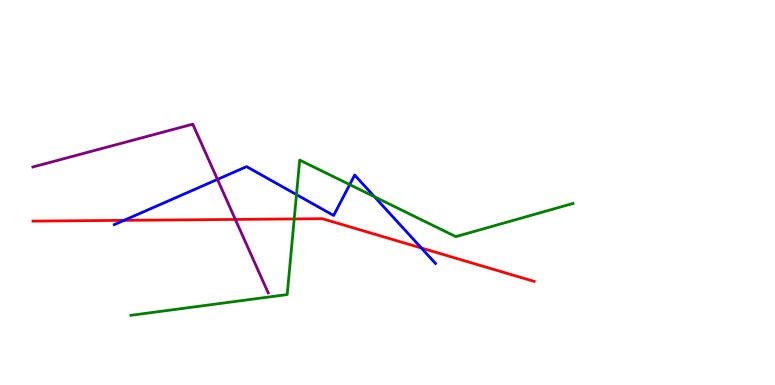[{'lines': ['blue', 'red'], 'intersections': [{'x': 1.6, 'y': 4.28}, {'x': 5.44, 'y': 3.56}]}, {'lines': ['green', 'red'], 'intersections': [{'x': 3.8, 'y': 4.31}]}, {'lines': ['purple', 'red'], 'intersections': [{'x': 3.04, 'y': 4.3}]}, {'lines': ['blue', 'green'], 'intersections': [{'x': 3.83, 'y': 4.94}, {'x': 4.51, 'y': 5.2}, {'x': 4.83, 'y': 4.89}]}, {'lines': ['blue', 'purple'], 'intersections': [{'x': 2.81, 'y': 5.34}]}, {'lines': ['green', 'purple'], 'intersections': []}]